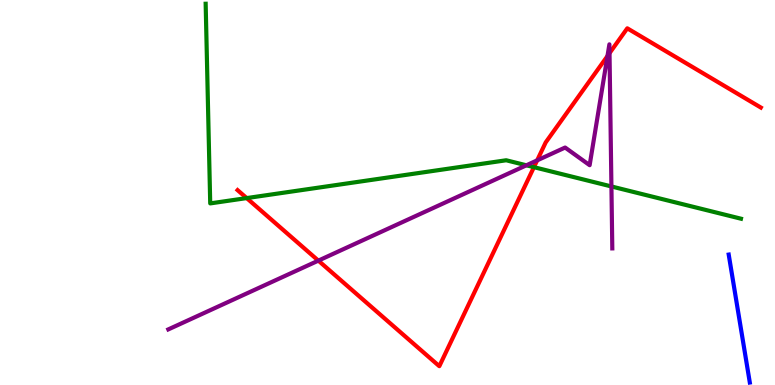[{'lines': ['blue', 'red'], 'intersections': []}, {'lines': ['green', 'red'], 'intersections': [{'x': 3.18, 'y': 4.85}, {'x': 6.89, 'y': 5.66}]}, {'lines': ['purple', 'red'], 'intersections': [{'x': 4.11, 'y': 3.23}, {'x': 6.93, 'y': 5.83}, {'x': 7.84, 'y': 8.54}, {'x': 7.86, 'y': 8.62}]}, {'lines': ['blue', 'green'], 'intersections': []}, {'lines': ['blue', 'purple'], 'intersections': []}, {'lines': ['green', 'purple'], 'intersections': [{'x': 6.79, 'y': 5.71}, {'x': 7.89, 'y': 5.16}]}]